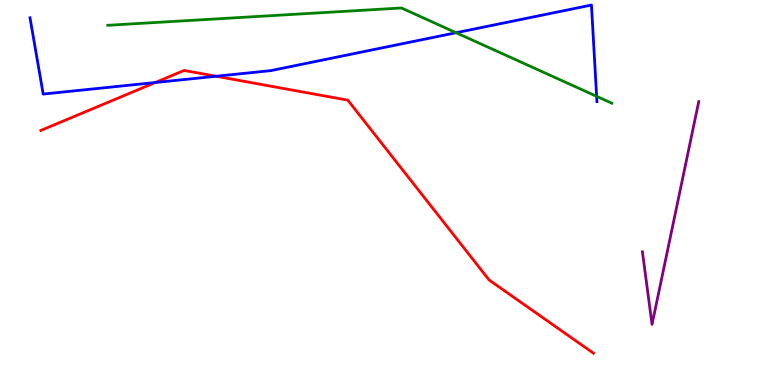[{'lines': ['blue', 'red'], 'intersections': [{'x': 2.0, 'y': 7.86}, {'x': 2.79, 'y': 8.02}]}, {'lines': ['green', 'red'], 'intersections': []}, {'lines': ['purple', 'red'], 'intersections': []}, {'lines': ['blue', 'green'], 'intersections': [{'x': 5.89, 'y': 9.15}, {'x': 7.7, 'y': 7.5}]}, {'lines': ['blue', 'purple'], 'intersections': []}, {'lines': ['green', 'purple'], 'intersections': []}]